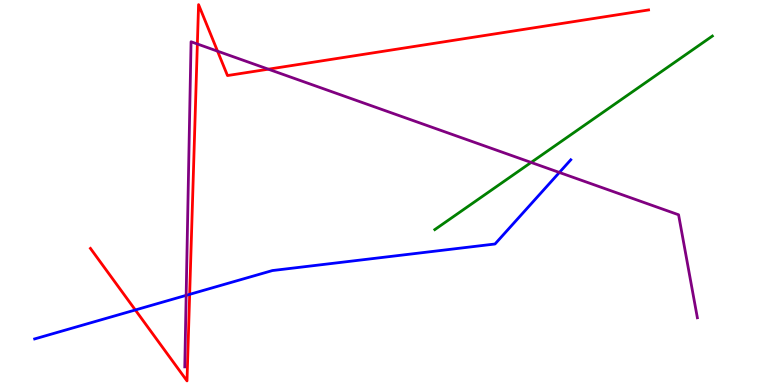[{'lines': ['blue', 'red'], 'intersections': [{'x': 1.75, 'y': 1.95}, {'x': 2.45, 'y': 2.35}]}, {'lines': ['green', 'red'], 'intersections': []}, {'lines': ['purple', 'red'], 'intersections': [{'x': 2.55, 'y': 8.86}, {'x': 2.81, 'y': 8.67}, {'x': 3.46, 'y': 8.2}]}, {'lines': ['blue', 'green'], 'intersections': []}, {'lines': ['blue', 'purple'], 'intersections': [{'x': 2.4, 'y': 2.33}, {'x': 7.22, 'y': 5.52}]}, {'lines': ['green', 'purple'], 'intersections': [{'x': 6.85, 'y': 5.78}]}]